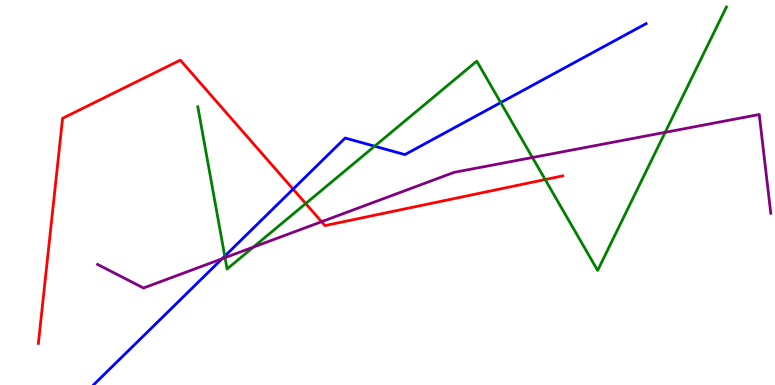[{'lines': ['blue', 'red'], 'intersections': [{'x': 3.78, 'y': 5.09}]}, {'lines': ['green', 'red'], 'intersections': [{'x': 3.94, 'y': 4.71}, {'x': 7.03, 'y': 5.34}]}, {'lines': ['purple', 'red'], 'intersections': [{'x': 4.15, 'y': 4.24}]}, {'lines': ['blue', 'green'], 'intersections': [{'x': 2.9, 'y': 3.35}, {'x': 4.83, 'y': 6.2}, {'x': 6.46, 'y': 7.34}]}, {'lines': ['blue', 'purple'], 'intersections': [{'x': 2.87, 'y': 3.28}]}, {'lines': ['green', 'purple'], 'intersections': [{'x': 2.9, 'y': 3.31}, {'x': 3.27, 'y': 3.58}, {'x': 6.87, 'y': 5.91}, {'x': 8.58, 'y': 6.56}]}]